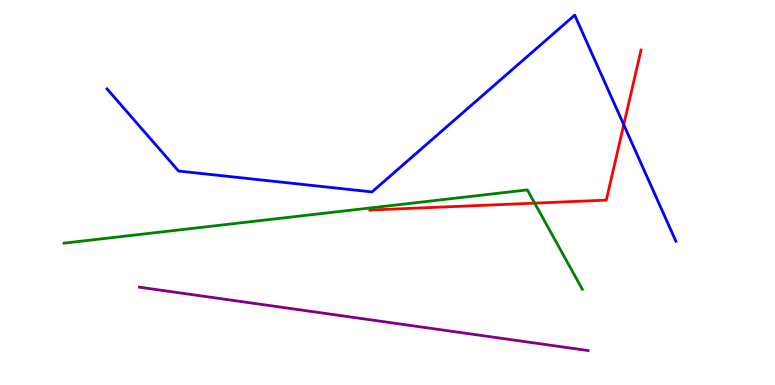[{'lines': ['blue', 'red'], 'intersections': [{'x': 8.05, 'y': 6.76}]}, {'lines': ['green', 'red'], 'intersections': [{'x': 6.9, 'y': 4.72}]}, {'lines': ['purple', 'red'], 'intersections': []}, {'lines': ['blue', 'green'], 'intersections': []}, {'lines': ['blue', 'purple'], 'intersections': []}, {'lines': ['green', 'purple'], 'intersections': []}]